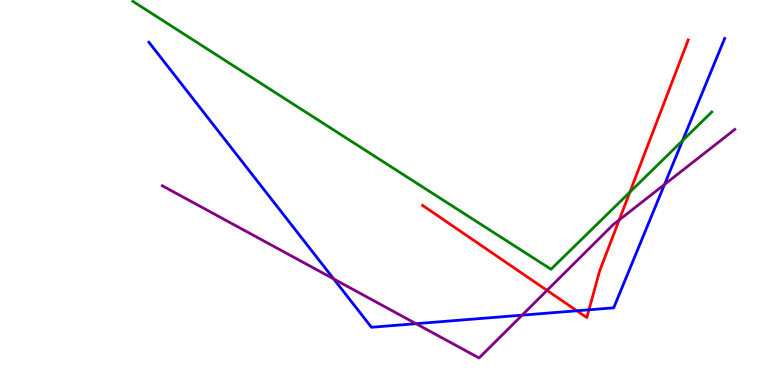[{'lines': ['blue', 'red'], 'intersections': [{'x': 7.44, 'y': 1.93}, {'x': 7.6, 'y': 1.95}]}, {'lines': ['green', 'red'], 'intersections': [{'x': 8.13, 'y': 5.01}]}, {'lines': ['purple', 'red'], 'intersections': [{'x': 7.06, 'y': 2.46}, {'x': 7.99, 'y': 4.29}]}, {'lines': ['blue', 'green'], 'intersections': [{'x': 8.81, 'y': 6.35}]}, {'lines': ['blue', 'purple'], 'intersections': [{'x': 4.31, 'y': 2.75}, {'x': 5.37, 'y': 1.59}, {'x': 6.74, 'y': 1.81}, {'x': 8.57, 'y': 5.21}]}, {'lines': ['green', 'purple'], 'intersections': []}]